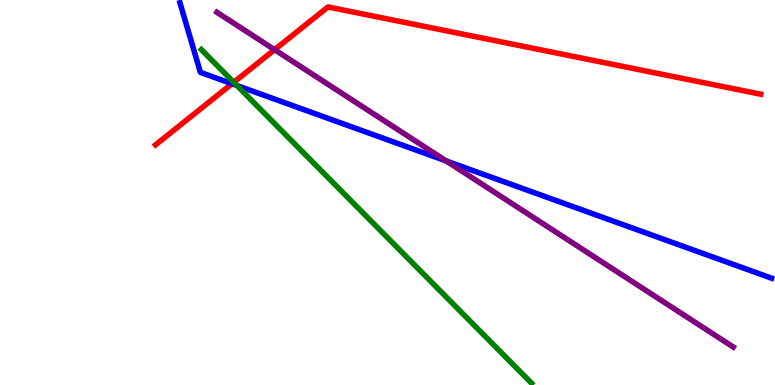[{'lines': ['blue', 'red'], 'intersections': [{'x': 2.99, 'y': 7.82}]}, {'lines': ['green', 'red'], 'intersections': [{'x': 3.02, 'y': 7.86}]}, {'lines': ['purple', 'red'], 'intersections': [{'x': 3.54, 'y': 8.71}]}, {'lines': ['blue', 'green'], 'intersections': [{'x': 3.06, 'y': 7.78}]}, {'lines': ['blue', 'purple'], 'intersections': [{'x': 5.76, 'y': 5.82}]}, {'lines': ['green', 'purple'], 'intersections': []}]